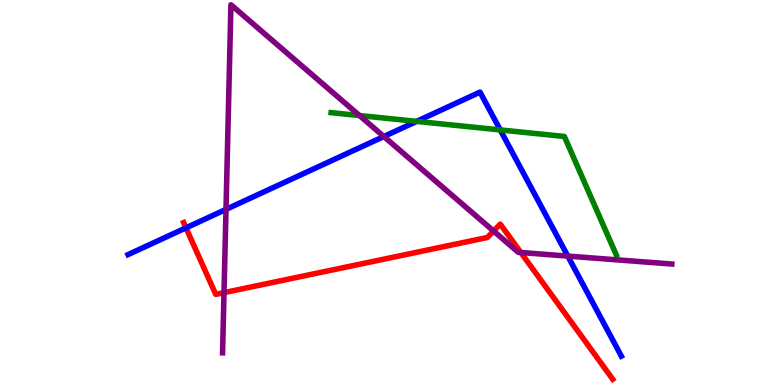[{'lines': ['blue', 'red'], 'intersections': [{'x': 2.4, 'y': 4.08}]}, {'lines': ['green', 'red'], 'intersections': []}, {'lines': ['purple', 'red'], 'intersections': [{'x': 2.89, 'y': 2.4}, {'x': 6.37, 'y': 4.0}, {'x': 6.72, 'y': 3.44}]}, {'lines': ['blue', 'green'], 'intersections': [{'x': 5.38, 'y': 6.85}, {'x': 6.45, 'y': 6.63}]}, {'lines': ['blue', 'purple'], 'intersections': [{'x': 2.92, 'y': 4.56}, {'x': 4.95, 'y': 6.45}, {'x': 7.33, 'y': 3.35}]}, {'lines': ['green', 'purple'], 'intersections': [{'x': 4.64, 'y': 7.0}]}]